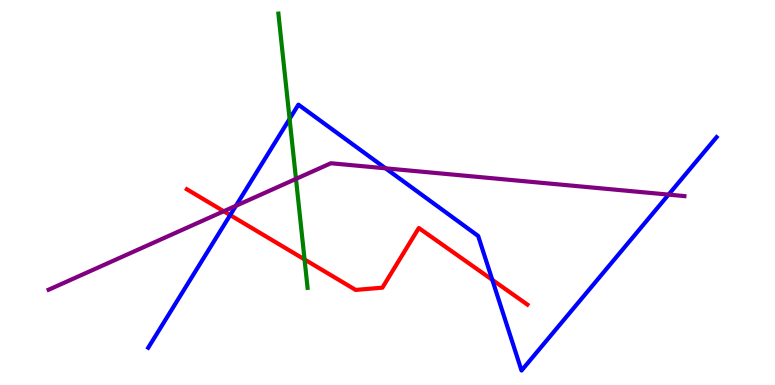[{'lines': ['blue', 'red'], 'intersections': [{'x': 2.97, 'y': 4.41}, {'x': 6.35, 'y': 2.73}]}, {'lines': ['green', 'red'], 'intersections': [{'x': 3.93, 'y': 3.26}]}, {'lines': ['purple', 'red'], 'intersections': [{'x': 2.89, 'y': 4.51}]}, {'lines': ['blue', 'green'], 'intersections': [{'x': 3.74, 'y': 6.91}]}, {'lines': ['blue', 'purple'], 'intersections': [{'x': 3.04, 'y': 4.65}, {'x': 4.98, 'y': 5.63}, {'x': 8.63, 'y': 4.94}]}, {'lines': ['green', 'purple'], 'intersections': [{'x': 3.82, 'y': 5.35}]}]